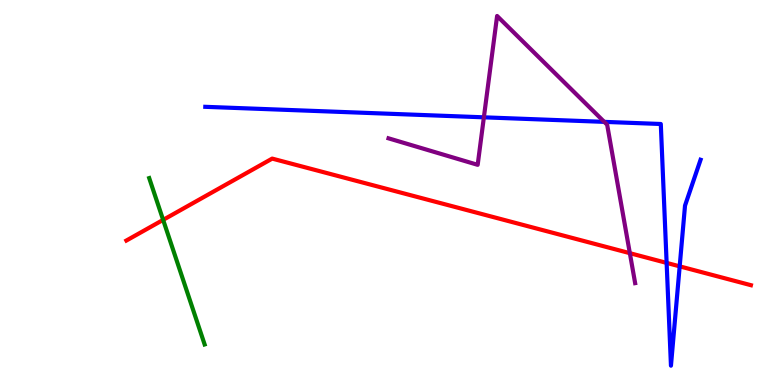[{'lines': ['blue', 'red'], 'intersections': [{'x': 8.6, 'y': 3.17}, {'x': 8.77, 'y': 3.08}]}, {'lines': ['green', 'red'], 'intersections': [{'x': 2.1, 'y': 4.29}]}, {'lines': ['purple', 'red'], 'intersections': [{'x': 8.13, 'y': 3.42}]}, {'lines': ['blue', 'green'], 'intersections': []}, {'lines': ['blue', 'purple'], 'intersections': [{'x': 6.24, 'y': 6.95}, {'x': 7.8, 'y': 6.83}]}, {'lines': ['green', 'purple'], 'intersections': []}]